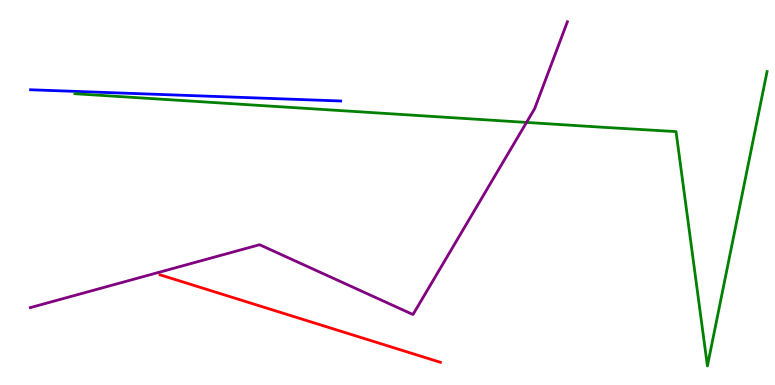[{'lines': ['blue', 'red'], 'intersections': []}, {'lines': ['green', 'red'], 'intersections': []}, {'lines': ['purple', 'red'], 'intersections': []}, {'lines': ['blue', 'green'], 'intersections': []}, {'lines': ['blue', 'purple'], 'intersections': []}, {'lines': ['green', 'purple'], 'intersections': [{'x': 6.79, 'y': 6.82}]}]